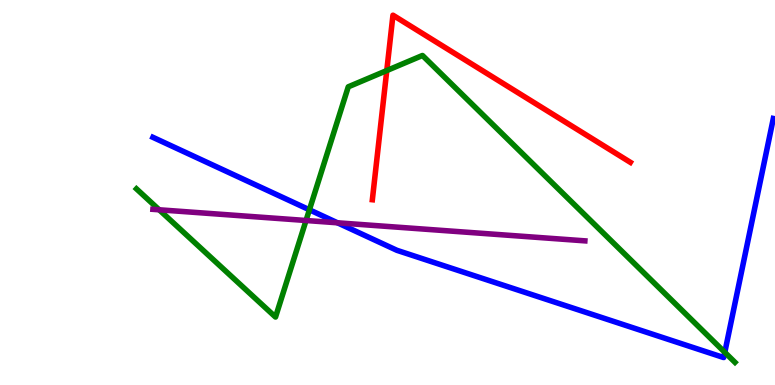[{'lines': ['blue', 'red'], 'intersections': []}, {'lines': ['green', 'red'], 'intersections': [{'x': 4.99, 'y': 8.17}]}, {'lines': ['purple', 'red'], 'intersections': []}, {'lines': ['blue', 'green'], 'intersections': [{'x': 3.99, 'y': 4.55}, {'x': 9.35, 'y': 0.848}]}, {'lines': ['blue', 'purple'], 'intersections': [{'x': 4.35, 'y': 4.21}]}, {'lines': ['green', 'purple'], 'intersections': [{'x': 2.05, 'y': 4.55}, {'x': 3.95, 'y': 4.27}]}]